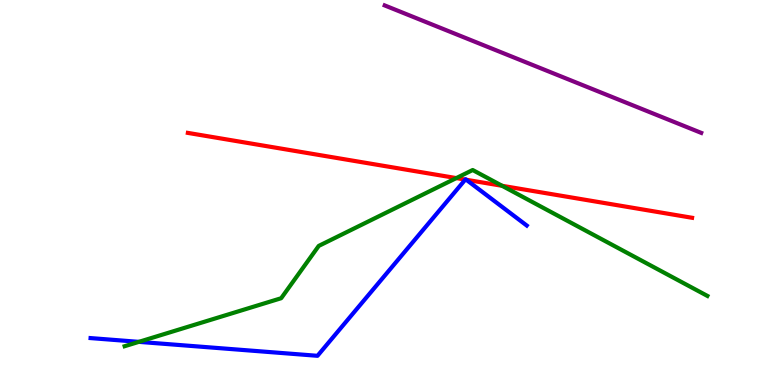[{'lines': ['blue', 'red'], 'intersections': [{'x': 6.0, 'y': 5.34}, {'x': 6.02, 'y': 5.33}]}, {'lines': ['green', 'red'], 'intersections': [{'x': 5.89, 'y': 5.37}, {'x': 6.48, 'y': 5.17}]}, {'lines': ['purple', 'red'], 'intersections': []}, {'lines': ['blue', 'green'], 'intersections': [{'x': 1.79, 'y': 1.12}]}, {'lines': ['blue', 'purple'], 'intersections': []}, {'lines': ['green', 'purple'], 'intersections': []}]